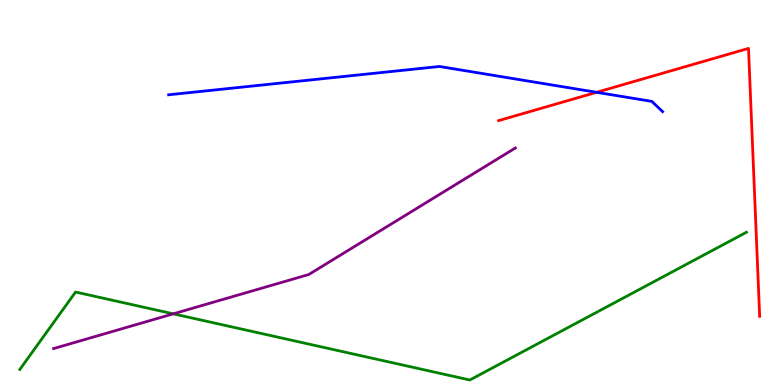[{'lines': ['blue', 'red'], 'intersections': [{'x': 7.7, 'y': 7.6}]}, {'lines': ['green', 'red'], 'intersections': []}, {'lines': ['purple', 'red'], 'intersections': []}, {'lines': ['blue', 'green'], 'intersections': []}, {'lines': ['blue', 'purple'], 'intersections': []}, {'lines': ['green', 'purple'], 'intersections': [{'x': 2.24, 'y': 1.85}]}]